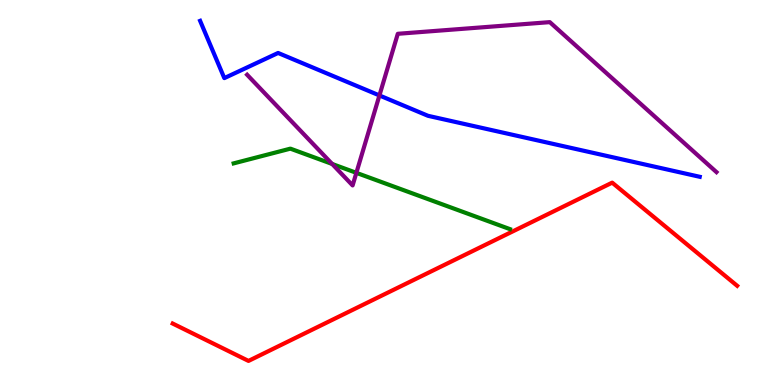[{'lines': ['blue', 'red'], 'intersections': []}, {'lines': ['green', 'red'], 'intersections': []}, {'lines': ['purple', 'red'], 'intersections': []}, {'lines': ['blue', 'green'], 'intersections': []}, {'lines': ['blue', 'purple'], 'intersections': [{'x': 4.9, 'y': 7.52}]}, {'lines': ['green', 'purple'], 'intersections': [{'x': 4.29, 'y': 5.74}, {'x': 4.6, 'y': 5.51}]}]